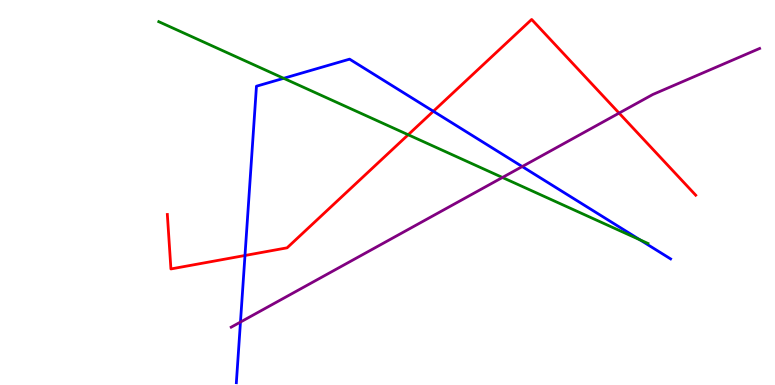[{'lines': ['blue', 'red'], 'intersections': [{'x': 3.16, 'y': 3.36}, {'x': 5.59, 'y': 7.11}]}, {'lines': ['green', 'red'], 'intersections': [{'x': 5.27, 'y': 6.5}]}, {'lines': ['purple', 'red'], 'intersections': [{'x': 7.99, 'y': 7.06}]}, {'lines': ['blue', 'green'], 'intersections': [{'x': 3.66, 'y': 7.97}, {'x': 8.26, 'y': 3.77}]}, {'lines': ['blue', 'purple'], 'intersections': [{'x': 3.1, 'y': 1.63}, {'x': 6.74, 'y': 5.67}]}, {'lines': ['green', 'purple'], 'intersections': [{'x': 6.48, 'y': 5.39}]}]